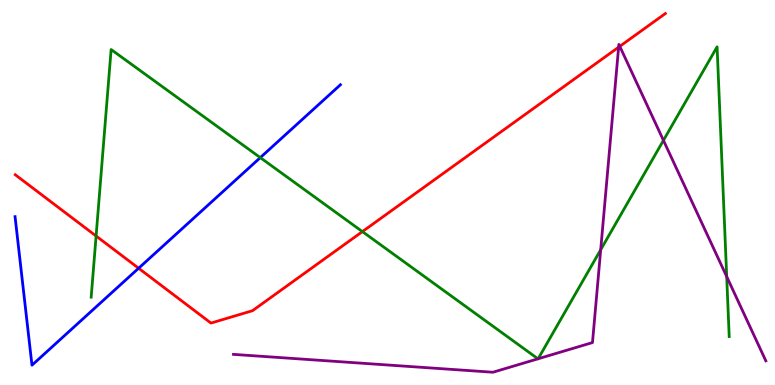[{'lines': ['blue', 'red'], 'intersections': [{'x': 1.79, 'y': 3.03}]}, {'lines': ['green', 'red'], 'intersections': [{'x': 1.24, 'y': 3.87}, {'x': 4.68, 'y': 3.98}]}, {'lines': ['purple', 'red'], 'intersections': [{'x': 7.98, 'y': 8.77}, {'x': 8.0, 'y': 8.8}]}, {'lines': ['blue', 'green'], 'intersections': [{'x': 3.36, 'y': 5.91}]}, {'lines': ['blue', 'purple'], 'intersections': []}, {'lines': ['green', 'purple'], 'intersections': [{'x': 6.94, 'y': 0.68}, {'x': 6.94, 'y': 0.682}, {'x': 7.75, 'y': 3.51}, {'x': 8.56, 'y': 6.35}, {'x': 9.38, 'y': 2.82}]}]